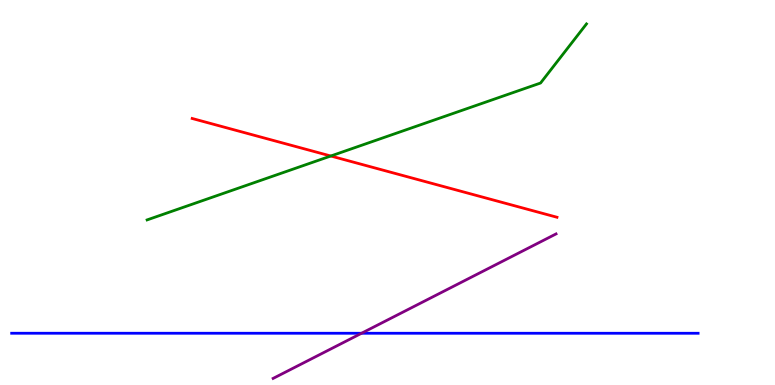[{'lines': ['blue', 'red'], 'intersections': []}, {'lines': ['green', 'red'], 'intersections': [{'x': 4.27, 'y': 5.95}]}, {'lines': ['purple', 'red'], 'intersections': []}, {'lines': ['blue', 'green'], 'intersections': []}, {'lines': ['blue', 'purple'], 'intersections': [{'x': 4.66, 'y': 1.34}]}, {'lines': ['green', 'purple'], 'intersections': []}]